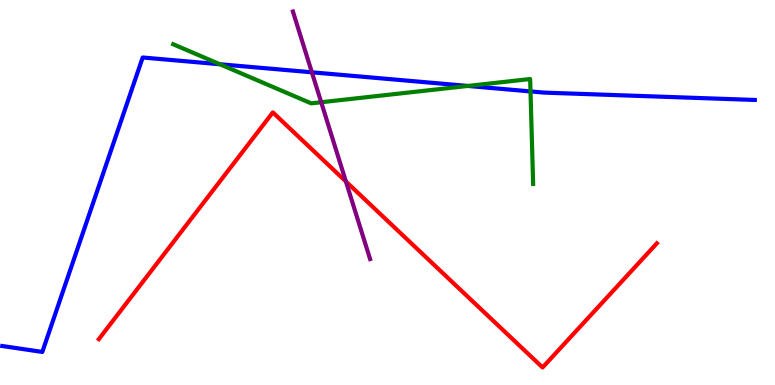[{'lines': ['blue', 'red'], 'intersections': []}, {'lines': ['green', 'red'], 'intersections': []}, {'lines': ['purple', 'red'], 'intersections': [{'x': 4.46, 'y': 5.29}]}, {'lines': ['blue', 'green'], 'intersections': [{'x': 2.84, 'y': 8.33}, {'x': 6.04, 'y': 7.77}, {'x': 6.85, 'y': 7.63}]}, {'lines': ['blue', 'purple'], 'intersections': [{'x': 4.02, 'y': 8.12}]}, {'lines': ['green', 'purple'], 'intersections': [{'x': 4.14, 'y': 7.34}]}]